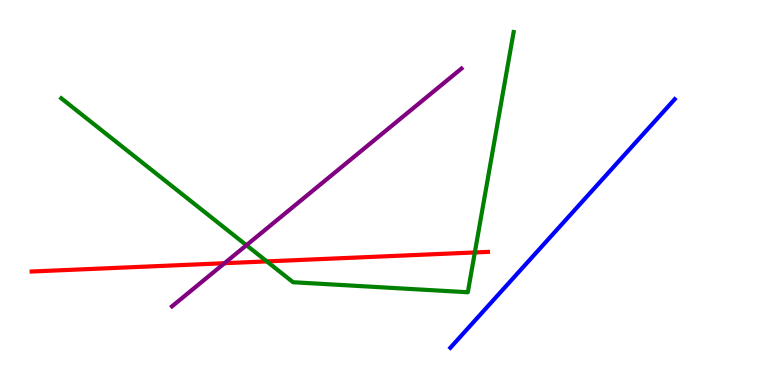[{'lines': ['blue', 'red'], 'intersections': []}, {'lines': ['green', 'red'], 'intersections': [{'x': 3.44, 'y': 3.21}, {'x': 6.13, 'y': 3.44}]}, {'lines': ['purple', 'red'], 'intersections': [{'x': 2.9, 'y': 3.16}]}, {'lines': ['blue', 'green'], 'intersections': []}, {'lines': ['blue', 'purple'], 'intersections': []}, {'lines': ['green', 'purple'], 'intersections': [{'x': 3.18, 'y': 3.63}]}]